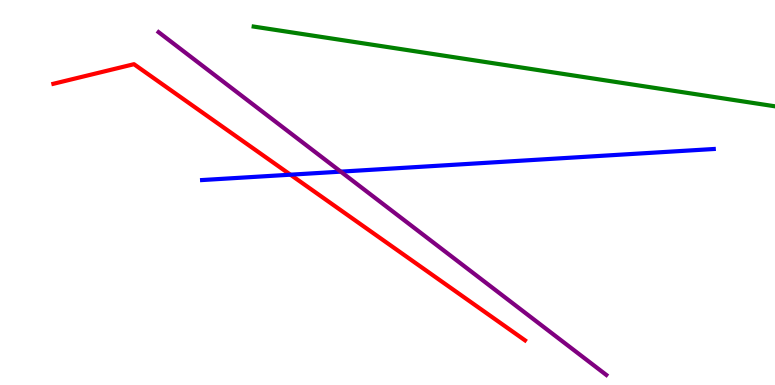[{'lines': ['blue', 'red'], 'intersections': [{'x': 3.75, 'y': 5.46}]}, {'lines': ['green', 'red'], 'intersections': []}, {'lines': ['purple', 'red'], 'intersections': []}, {'lines': ['blue', 'green'], 'intersections': []}, {'lines': ['blue', 'purple'], 'intersections': [{'x': 4.4, 'y': 5.54}]}, {'lines': ['green', 'purple'], 'intersections': []}]